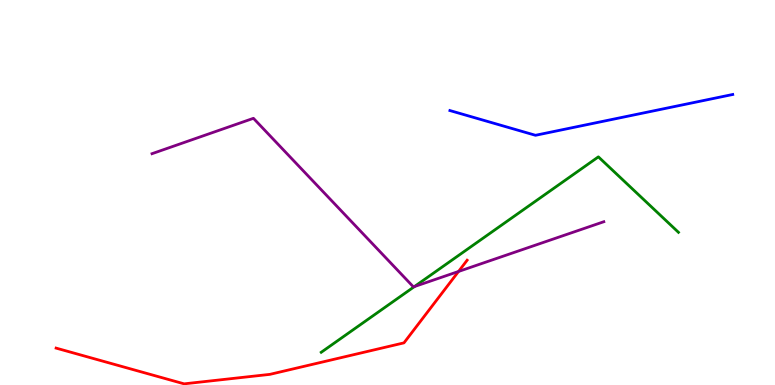[{'lines': ['blue', 'red'], 'intersections': []}, {'lines': ['green', 'red'], 'intersections': []}, {'lines': ['purple', 'red'], 'intersections': [{'x': 5.92, 'y': 2.95}]}, {'lines': ['blue', 'green'], 'intersections': []}, {'lines': ['blue', 'purple'], 'intersections': []}, {'lines': ['green', 'purple'], 'intersections': [{'x': 5.35, 'y': 2.56}]}]